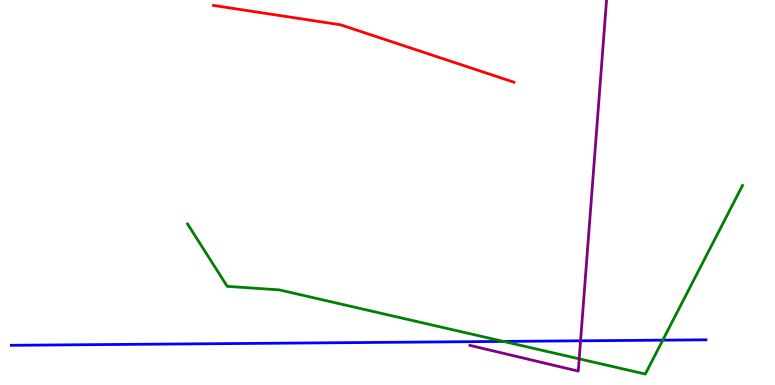[{'lines': ['blue', 'red'], 'intersections': []}, {'lines': ['green', 'red'], 'intersections': []}, {'lines': ['purple', 'red'], 'intersections': []}, {'lines': ['blue', 'green'], 'intersections': [{'x': 6.5, 'y': 1.13}, {'x': 8.55, 'y': 1.16}]}, {'lines': ['blue', 'purple'], 'intersections': [{'x': 7.49, 'y': 1.15}]}, {'lines': ['green', 'purple'], 'intersections': [{'x': 7.47, 'y': 0.68}]}]